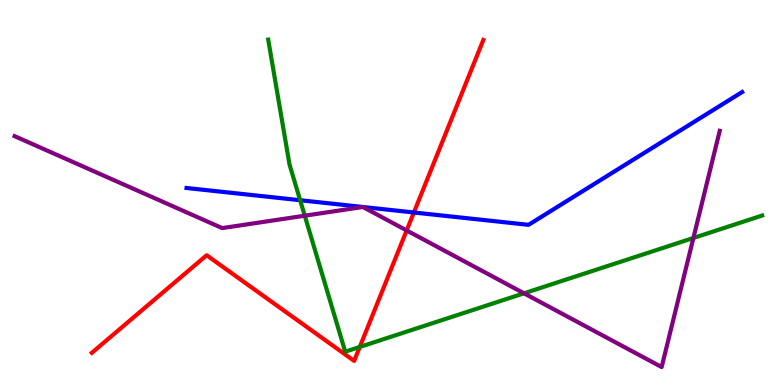[{'lines': ['blue', 'red'], 'intersections': [{'x': 5.34, 'y': 4.48}]}, {'lines': ['green', 'red'], 'intersections': [{'x': 4.64, 'y': 0.988}]}, {'lines': ['purple', 'red'], 'intersections': [{'x': 5.25, 'y': 4.01}]}, {'lines': ['blue', 'green'], 'intersections': [{'x': 3.87, 'y': 4.8}]}, {'lines': ['blue', 'purple'], 'intersections': [{'x': 4.68, 'y': 4.62}, {'x': 4.68, 'y': 4.62}]}, {'lines': ['green', 'purple'], 'intersections': [{'x': 3.93, 'y': 4.4}, {'x': 6.76, 'y': 2.38}, {'x': 8.95, 'y': 3.82}]}]